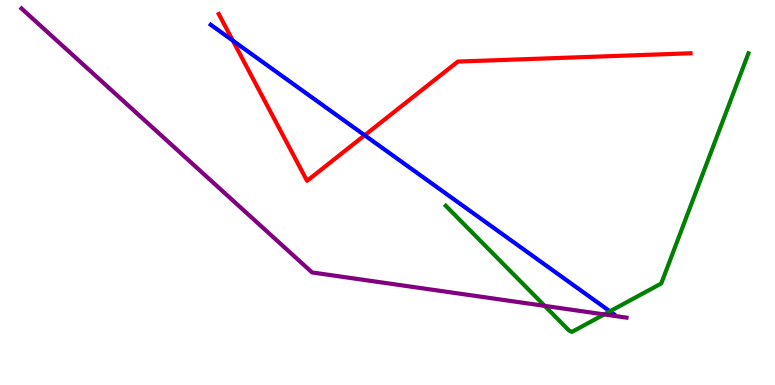[{'lines': ['blue', 'red'], 'intersections': [{'x': 3.0, 'y': 8.95}, {'x': 4.71, 'y': 6.49}]}, {'lines': ['green', 'red'], 'intersections': []}, {'lines': ['purple', 'red'], 'intersections': []}, {'lines': ['blue', 'green'], 'intersections': [{'x': 7.87, 'y': 1.91}]}, {'lines': ['blue', 'purple'], 'intersections': []}, {'lines': ['green', 'purple'], 'intersections': [{'x': 7.03, 'y': 2.06}, {'x': 7.8, 'y': 1.83}]}]